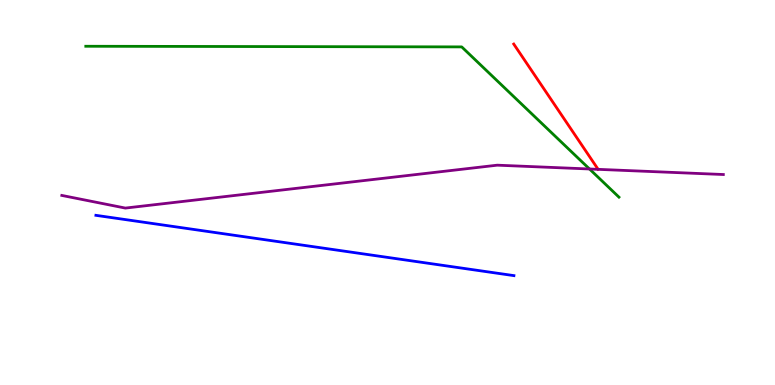[{'lines': ['blue', 'red'], 'intersections': []}, {'lines': ['green', 'red'], 'intersections': []}, {'lines': ['purple', 'red'], 'intersections': []}, {'lines': ['blue', 'green'], 'intersections': []}, {'lines': ['blue', 'purple'], 'intersections': []}, {'lines': ['green', 'purple'], 'intersections': [{'x': 7.61, 'y': 5.61}]}]